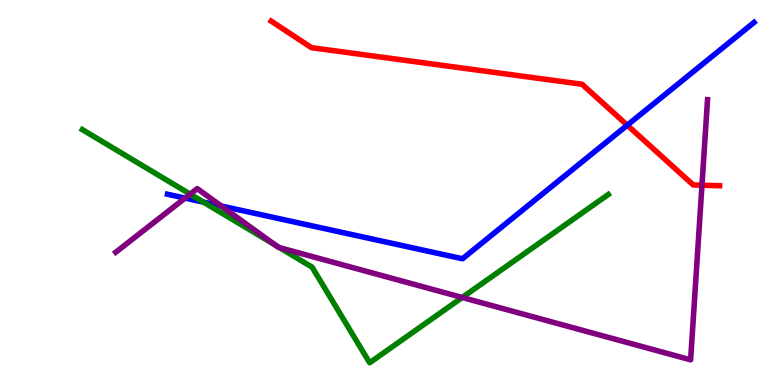[{'lines': ['blue', 'red'], 'intersections': [{'x': 8.09, 'y': 6.75}]}, {'lines': ['green', 'red'], 'intersections': []}, {'lines': ['purple', 'red'], 'intersections': [{'x': 9.06, 'y': 5.19}]}, {'lines': ['blue', 'green'], 'intersections': [{'x': 2.63, 'y': 4.75}]}, {'lines': ['blue', 'purple'], 'intersections': [{'x': 2.39, 'y': 4.85}, {'x': 2.86, 'y': 4.65}]}, {'lines': ['green', 'purple'], 'intersections': [{'x': 2.45, 'y': 4.96}, {'x': 3.56, 'y': 3.63}, {'x': 3.61, 'y': 3.57}, {'x': 5.96, 'y': 2.27}]}]